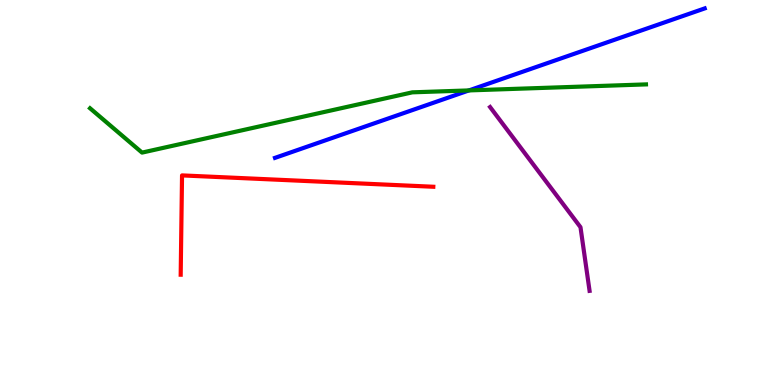[{'lines': ['blue', 'red'], 'intersections': []}, {'lines': ['green', 'red'], 'intersections': []}, {'lines': ['purple', 'red'], 'intersections': []}, {'lines': ['blue', 'green'], 'intersections': [{'x': 6.05, 'y': 7.65}]}, {'lines': ['blue', 'purple'], 'intersections': []}, {'lines': ['green', 'purple'], 'intersections': []}]